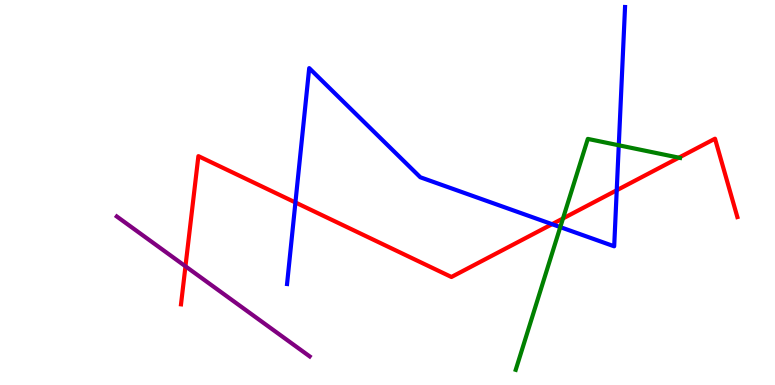[{'lines': ['blue', 'red'], 'intersections': [{'x': 3.81, 'y': 4.74}, {'x': 7.12, 'y': 4.18}, {'x': 7.96, 'y': 5.06}]}, {'lines': ['green', 'red'], 'intersections': [{'x': 7.26, 'y': 4.33}, {'x': 8.76, 'y': 5.9}]}, {'lines': ['purple', 'red'], 'intersections': [{'x': 2.39, 'y': 3.08}]}, {'lines': ['blue', 'green'], 'intersections': [{'x': 7.23, 'y': 4.1}, {'x': 7.98, 'y': 6.23}]}, {'lines': ['blue', 'purple'], 'intersections': []}, {'lines': ['green', 'purple'], 'intersections': []}]